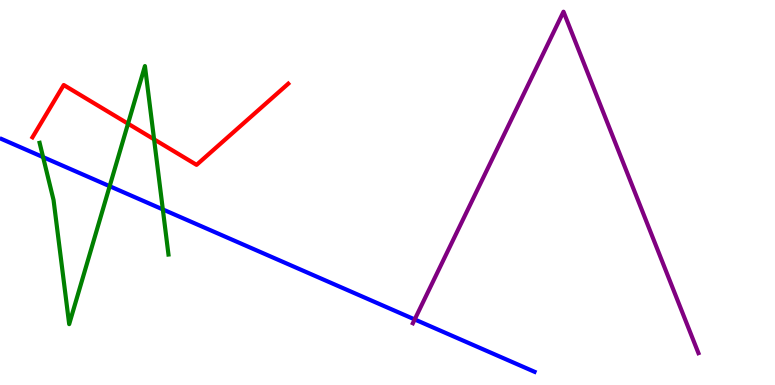[{'lines': ['blue', 'red'], 'intersections': []}, {'lines': ['green', 'red'], 'intersections': [{'x': 1.65, 'y': 6.79}, {'x': 1.99, 'y': 6.38}]}, {'lines': ['purple', 'red'], 'intersections': []}, {'lines': ['blue', 'green'], 'intersections': [{'x': 0.556, 'y': 5.92}, {'x': 1.42, 'y': 5.16}, {'x': 2.1, 'y': 4.56}]}, {'lines': ['blue', 'purple'], 'intersections': [{'x': 5.35, 'y': 1.7}]}, {'lines': ['green', 'purple'], 'intersections': []}]